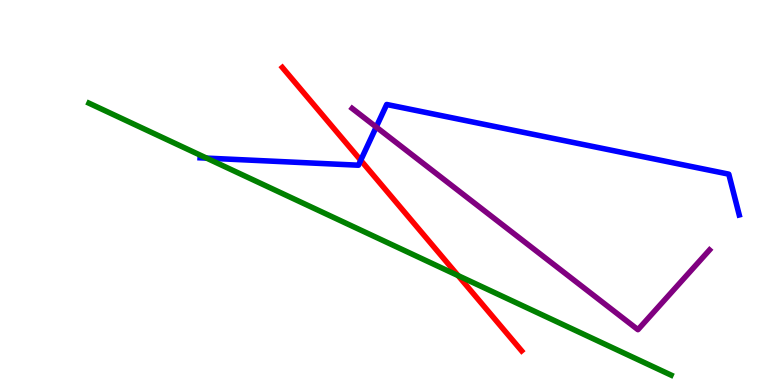[{'lines': ['blue', 'red'], 'intersections': [{'x': 4.65, 'y': 5.84}]}, {'lines': ['green', 'red'], 'intersections': [{'x': 5.91, 'y': 2.84}]}, {'lines': ['purple', 'red'], 'intersections': []}, {'lines': ['blue', 'green'], 'intersections': [{'x': 2.67, 'y': 5.89}]}, {'lines': ['blue', 'purple'], 'intersections': [{'x': 4.85, 'y': 6.7}]}, {'lines': ['green', 'purple'], 'intersections': []}]